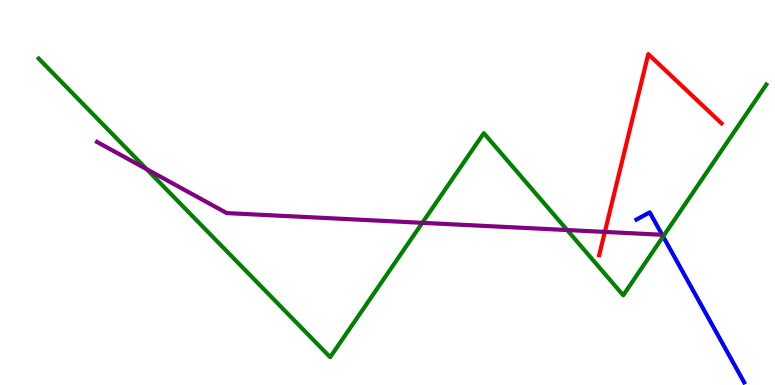[{'lines': ['blue', 'red'], 'intersections': []}, {'lines': ['green', 'red'], 'intersections': []}, {'lines': ['purple', 'red'], 'intersections': [{'x': 7.8, 'y': 3.98}]}, {'lines': ['blue', 'green'], 'intersections': [{'x': 8.56, 'y': 3.86}]}, {'lines': ['blue', 'purple'], 'intersections': []}, {'lines': ['green', 'purple'], 'intersections': [{'x': 1.89, 'y': 5.61}, {'x': 5.45, 'y': 4.21}, {'x': 7.32, 'y': 4.02}]}]